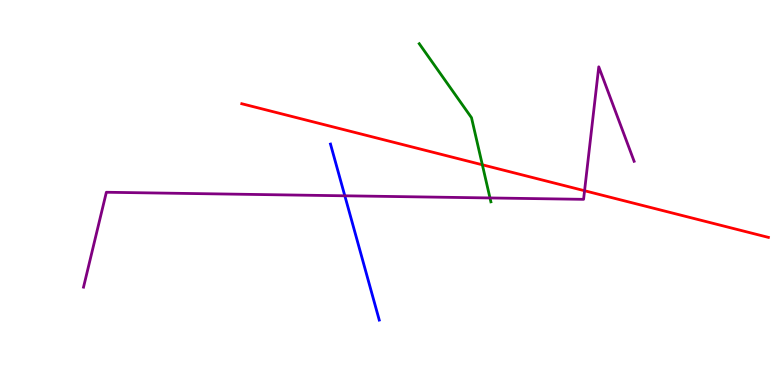[{'lines': ['blue', 'red'], 'intersections': []}, {'lines': ['green', 'red'], 'intersections': [{'x': 6.22, 'y': 5.72}]}, {'lines': ['purple', 'red'], 'intersections': [{'x': 7.54, 'y': 5.05}]}, {'lines': ['blue', 'green'], 'intersections': []}, {'lines': ['blue', 'purple'], 'intersections': [{'x': 4.45, 'y': 4.91}]}, {'lines': ['green', 'purple'], 'intersections': [{'x': 6.32, 'y': 4.86}]}]